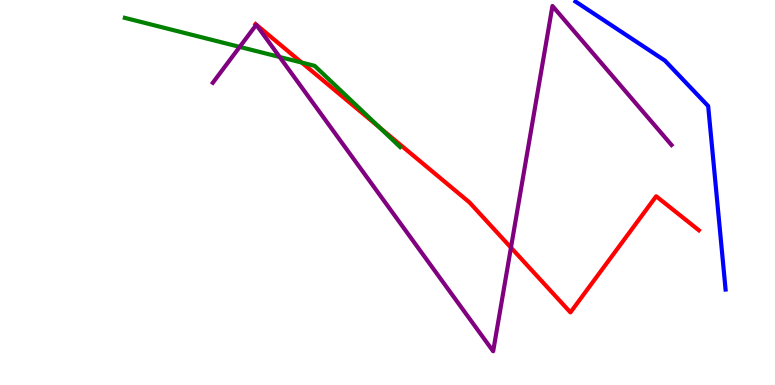[{'lines': ['blue', 'red'], 'intersections': []}, {'lines': ['green', 'red'], 'intersections': [{'x': 3.89, 'y': 8.37}, {'x': 4.9, 'y': 6.69}]}, {'lines': ['purple', 'red'], 'intersections': [{'x': 6.59, 'y': 3.57}]}, {'lines': ['blue', 'green'], 'intersections': []}, {'lines': ['blue', 'purple'], 'intersections': []}, {'lines': ['green', 'purple'], 'intersections': [{'x': 3.09, 'y': 8.78}, {'x': 3.61, 'y': 8.52}]}]